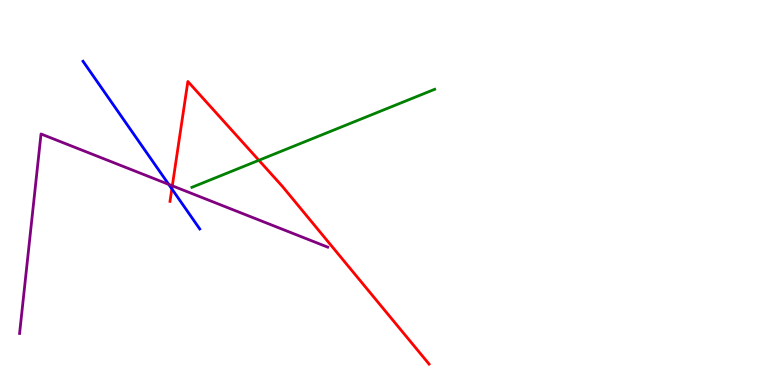[{'lines': ['blue', 'red'], 'intersections': [{'x': 2.22, 'y': 5.09}]}, {'lines': ['green', 'red'], 'intersections': [{'x': 3.34, 'y': 5.84}]}, {'lines': ['purple', 'red'], 'intersections': [{'x': 2.22, 'y': 5.17}]}, {'lines': ['blue', 'green'], 'intersections': []}, {'lines': ['blue', 'purple'], 'intersections': [{'x': 2.18, 'y': 5.21}]}, {'lines': ['green', 'purple'], 'intersections': []}]